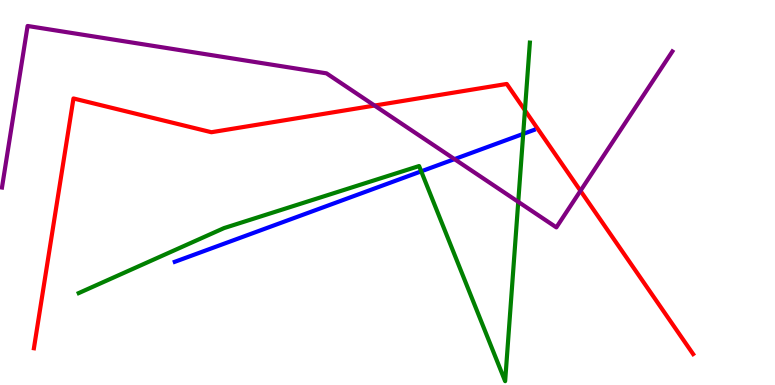[{'lines': ['blue', 'red'], 'intersections': []}, {'lines': ['green', 'red'], 'intersections': [{'x': 6.77, 'y': 7.14}]}, {'lines': ['purple', 'red'], 'intersections': [{'x': 4.83, 'y': 7.26}, {'x': 7.49, 'y': 5.04}]}, {'lines': ['blue', 'green'], 'intersections': [{'x': 5.43, 'y': 5.55}, {'x': 6.75, 'y': 6.52}]}, {'lines': ['blue', 'purple'], 'intersections': [{'x': 5.86, 'y': 5.87}]}, {'lines': ['green', 'purple'], 'intersections': [{'x': 6.69, 'y': 4.76}]}]